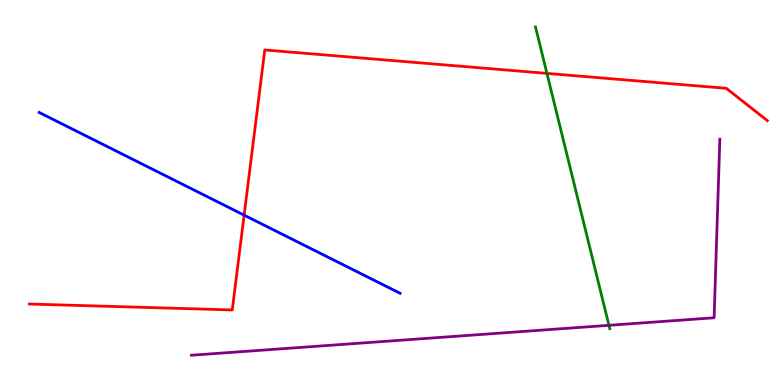[{'lines': ['blue', 'red'], 'intersections': [{'x': 3.15, 'y': 4.41}]}, {'lines': ['green', 'red'], 'intersections': [{'x': 7.06, 'y': 8.09}]}, {'lines': ['purple', 'red'], 'intersections': []}, {'lines': ['blue', 'green'], 'intersections': []}, {'lines': ['blue', 'purple'], 'intersections': []}, {'lines': ['green', 'purple'], 'intersections': [{'x': 7.86, 'y': 1.55}]}]